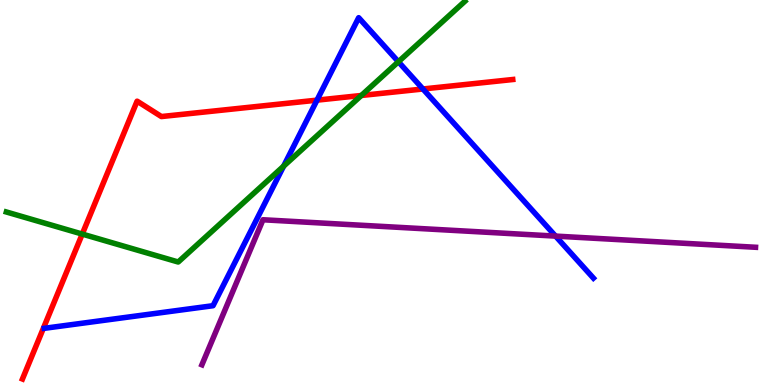[{'lines': ['blue', 'red'], 'intersections': [{'x': 4.09, 'y': 7.4}, {'x': 5.46, 'y': 7.69}]}, {'lines': ['green', 'red'], 'intersections': [{'x': 1.06, 'y': 3.92}, {'x': 4.66, 'y': 7.52}]}, {'lines': ['purple', 'red'], 'intersections': []}, {'lines': ['blue', 'green'], 'intersections': [{'x': 3.66, 'y': 5.68}, {'x': 5.14, 'y': 8.4}]}, {'lines': ['blue', 'purple'], 'intersections': [{'x': 7.17, 'y': 3.87}]}, {'lines': ['green', 'purple'], 'intersections': []}]